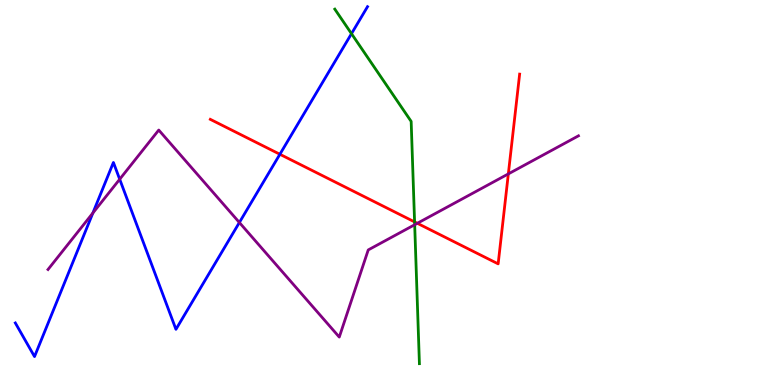[{'lines': ['blue', 'red'], 'intersections': [{'x': 3.61, 'y': 5.99}]}, {'lines': ['green', 'red'], 'intersections': [{'x': 5.35, 'y': 4.24}]}, {'lines': ['purple', 'red'], 'intersections': [{'x': 5.39, 'y': 4.2}, {'x': 6.56, 'y': 5.48}]}, {'lines': ['blue', 'green'], 'intersections': [{'x': 4.54, 'y': 9.13}]}, {'lines': ['blue', 'purple'], 'intersections': [{'x': 1.2, 'y': 4.47}, {'x': 1.54, 'y': 5.34}, {'x': 3.09, 'y': 4.22}]}, {'lines': ['green', 'purple'], 'intersections': [{'x': 5.35, 'y': 4.16}]}]